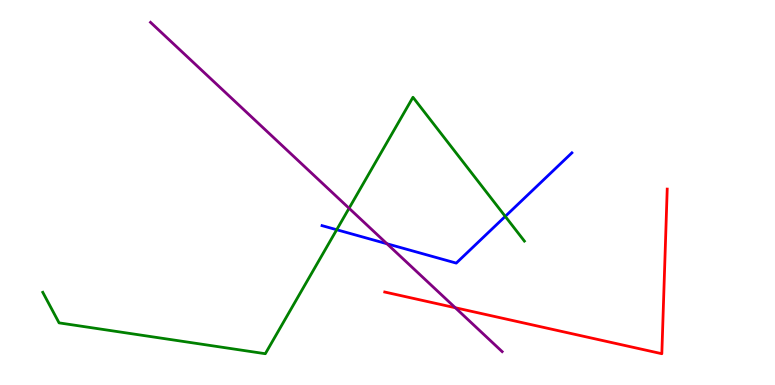[{'lines': ['blue', 'red'], 'intersections': []}, {'lines': ['green', 'red'], 'intersections': []}, {'lines': ['purple', 'red'], 'intersections': [{'x': 5.87, 'y': 2.01}]}, {'lines': ['blue', 'green'], 'intersections': [{'x': 4.34, 'y': 4.03}, {'x': 6.52, 'y': 4.38}]}, {'lines': ['blue', 'purple'], 'intersections': [{'x': 4.99, 'y': 3.67}]}, {'lines': ['green', 'purple'], 'intersections': [{'x': 4.5, 'y': 4.59}]}]